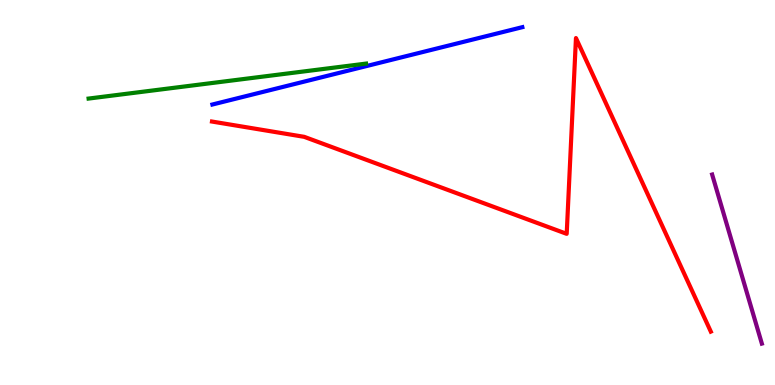[{'lines': ['blue', 'red'], 'intersections': []}, {'lines': ['green', 'red'], 'intersections': []}, {'lines': ['purple', 'red'], 'intersections': []}, {'lines': ['blue', 'green'], 'intersections': []}, {'lines': ['blue', 'purple'], 'intersections': []}, {'lines': ['green', 'purple'], 'intersections': []}]